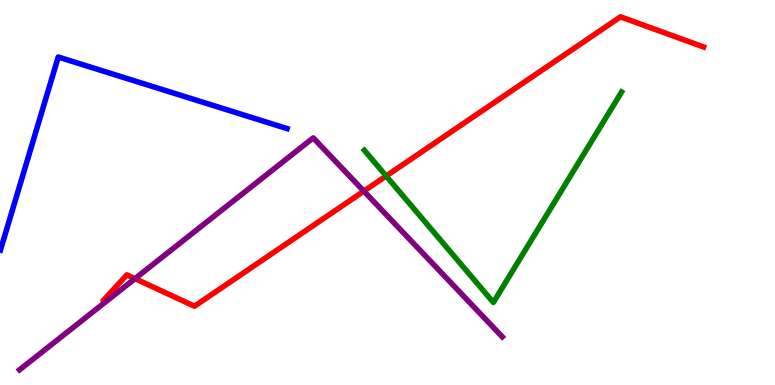[{'lines': ['blue', 'red'], 'intersections': []}, {'lines': ['green', 'red'], 'intersections': [{'x': 4.98, 'y': 5.43}]}, {'lines': ['purple', 'red'], 'intersections': [{'x': 1.74, 'y': 2.76}, {'x': 4.69, 'y': 5.04}]}, {'lines': ['blue', 'green'], 'intersections': []}, {'lines': ['blue', 'purple'], 'intersections': []}, {'lines': ['green', 'purple'], 'intersections': []}]